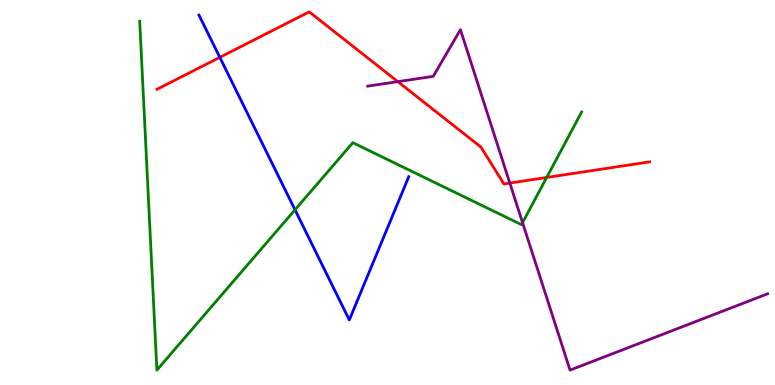[{'lines': ['blue', 'red'], 'intersections': [{'x': 2.84, 'y': 8.51}]}, {'lines': ['green', 'red'], 'intersections': [{'x': 7.05, 'y': 5.39}]}, {'lines': ['purple', 'red'], 'intersections': [{'x': 5.13, 'y': 7.88}, {'x': 6.58, 'y': 5.25}]}, {'lines': ['blue', 'green'], 'intersections': [{'x': 3.81, 'y': 4.55}]}, {'lines': ['blue', 'purple'], 'intersections': []}, {'lines': ['green', 'purple'], 'intersections': [{'x': 6.74, 'y': 4.22}]}]